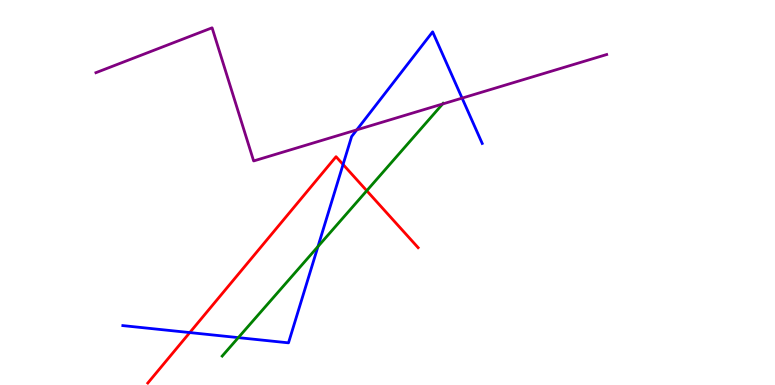[{'lines': ['blue', 'red'], 'intersections': [{'x': 2.45, 'y': 1.36}, {'x': 4.43, 'y': 5.73}]}, {'lines': ['green', 'red'], 'intersections': [{'x': 4.73, 'y': 5.05}]}, {'lines': ['purple', 'red'], 'intersections': []}, {'lines': ['blue', 'green'], 'intersections': [{'x': 3.08, 'y': 1.23}, {'x': 4.1, 'y': 3.6}]}, {'lines': ['blue', 'purple'], 'intersections': [{'x': 4.6, 'y': 6.63}, {'x': 5.96, 'y': 7.45}]}, {'lines': ['green', 'purple'], 'intersections': [{'x': 5.71, 'y': 7.3}]}]